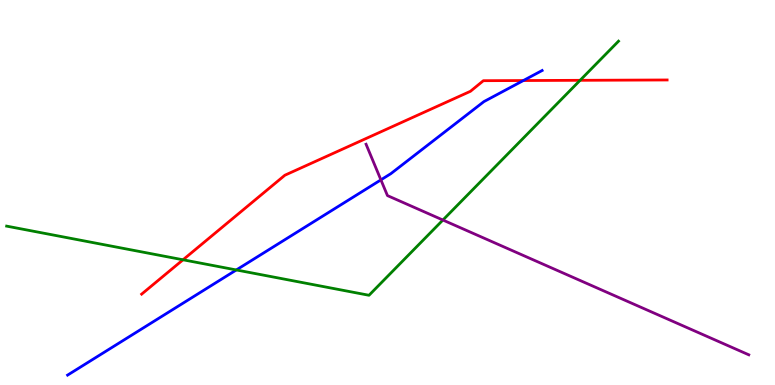[{'lines': ['blue', 'red'], 'intersections': [{'x': 6.75, 'y': 7.91}]}, {'lines': ['green', 'red'], 'intersections': [{'x': 2.36, 'y': 3.25}, {'x': 7.49, 'y': 7.91}]}, {'lines': ['purple', 'red'], 'intersections': []}, {'lines': ['blue', 'green'], 'intersections': [{'x': 3.05, 'y': 2.99}]}, {'lines': ['blue', 'purple'], 'intersections': [{'x': 4.91, 'y': 5.33}]}, {'lines': ['green', 'purple'], 'intersections': [{'x': 5.71, 'y': 4.29}]}]